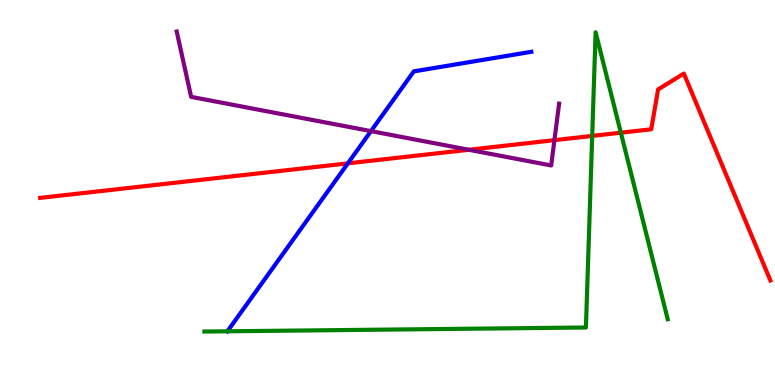[{'lines': ['blue', 'red'], 'intersections': [{'x': 4.49, 'y': 5.76}]}, {'lines': ['green', 'red'], 'intersections': [{'x': 7.64, 'y': 6.47}, {'x': 8.01, 'y': 6.55}]}, {'lines': ['purple', 'red'], 'intersections': [{'x': 6.05, 'y': 6.11}, {'x': 7.15, 'y': 6.36}]}, {'lines': ['blue', 'green'], 'intersections': [{'x': 2.93, 'y': 1.39}]}, {'lines': ['blue', 'purple'], 'intersections': [{'x': 4.79, 'y': 6.59}]}, {'lines': ['green', 'purple'], 'intersections': []}]